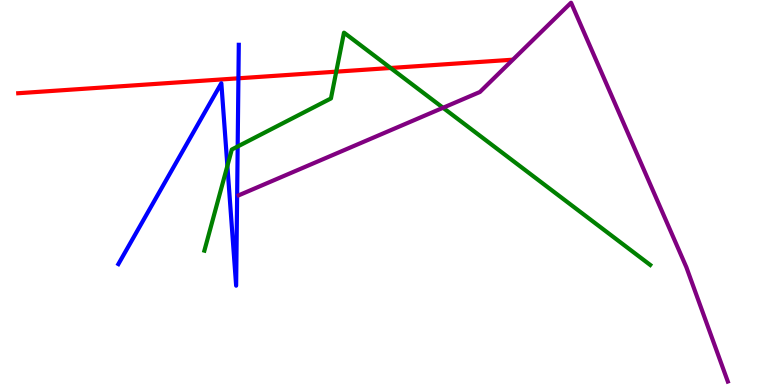[{'lines': ['blue', 'red'], 'intersections': [{'x': 3.08, 'y': 7.97}]}, {'lines': ['green', 'red'], 'intersections': [{'x': 4.34, 'y': 8.14}, {'x': 5.04, 'y': 8.23}]}, {'lines': ['purple', 'red'], 'intersections': []}, {'lines': ['blue', 'green'], 'intersections': [{'x': 2.93, 'y': 5.69}, {'x': 3.07, 'y': 6.2}]}, {'lines': ['blue', 'purple'], 'intersections': []}, {'lines': ['green', 'purple'], 'intersections': [{'x': 5.72, 'y': 7.2}]}]